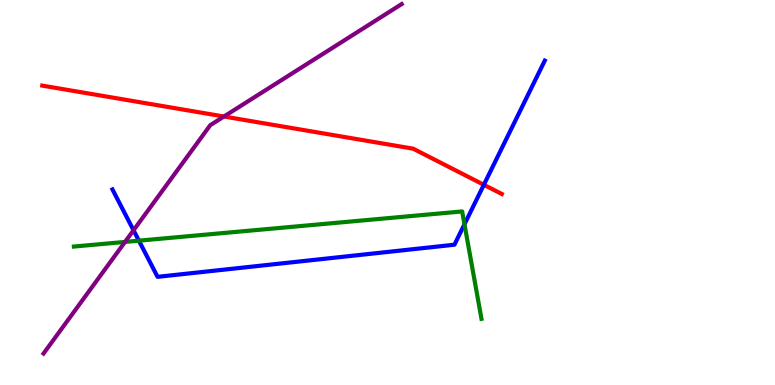[{'lines': ['blue', 'red'], 'intersections': [{'x': 6.24, 'y': 5.2}]}, {'lines': ['green', 'red'], 'intersections': []}, {'lines': ['purple', 'red'], 'intersections': [{'x': 2.89, 'y': 6.97}]}, {'lines': ['blue', 'green'], 'intersections': [{'x': 1.79, 'y': 3.75}, {'x': 5.99, 'y': 4.17}]}, {'lines': ['blue', 'purple'], 'intersections': [{'x': 1.72, 'y': 4.02}]}, {'lines': ['green', 'purple'], 'intersections': [{'x': 1.61, 'y': 3.72}]}]